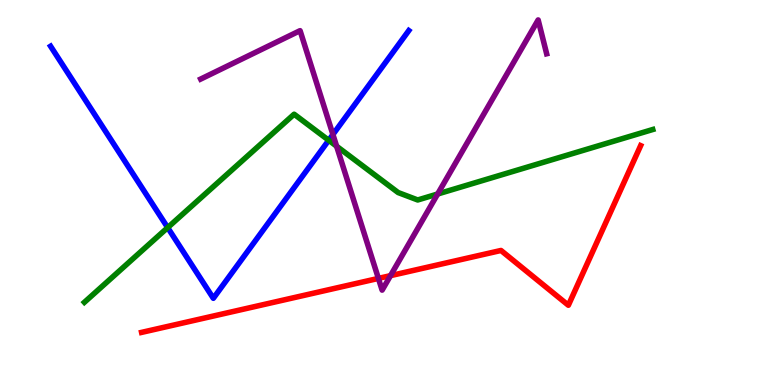[{'lines': ['blue', 'red'], 'intersections': []}, {'lines': ['green', 'red'], 'intersections': []}, {'lines': ['purple', 'red'], 'intersections': [{'x': 4.88, 'y': 2.77}, {'x': 5.04, 'y': 2.84}]}, {'lines': ['blue', 'green'], 'intersections': [{'x': 2.16, 'y': 4.09}, {'x': 4.24, 'y': 6.36}]}, {'lines': ['blue', 'purple'], 'intersections': [{'x': 4.3, 'y': 6.51}]}, {'lines': ['green', 'purple'], 'intersections': [{'x': 4.34, 'y': 6.2}, {'x': 5.65, 'y': 4.96}]}]